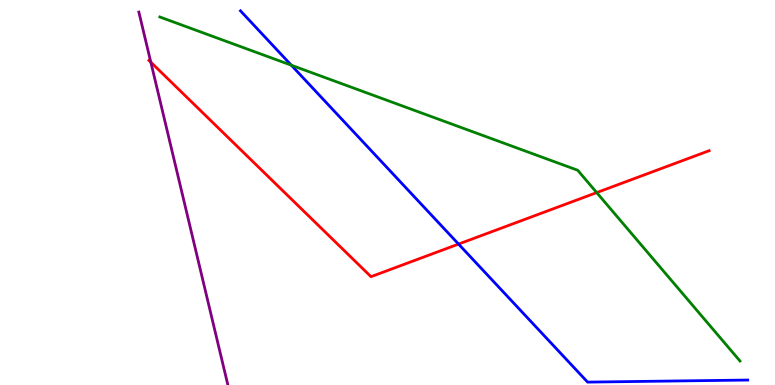[{'lines': ['blue', 'red'], 'intersections': [{'x': 5.92, 'y': 3.66}]}, {'lines': ['green', 'red'], 'intersections': [{'x': 7.7, 'y': 5.0}]}, {'lines': ['purple', 'red'], 'intersections': [{'x': 1.95, 'y': 8.38}]}, {'lines': ['blue', 'green'], 'intersections': [{'x': 3.76, 'y': 8.31}]}, {'lines': ['blue', 'purple'], 'intersections': []}, {'lines': ['green', 'purple'], 'intersections': []}]